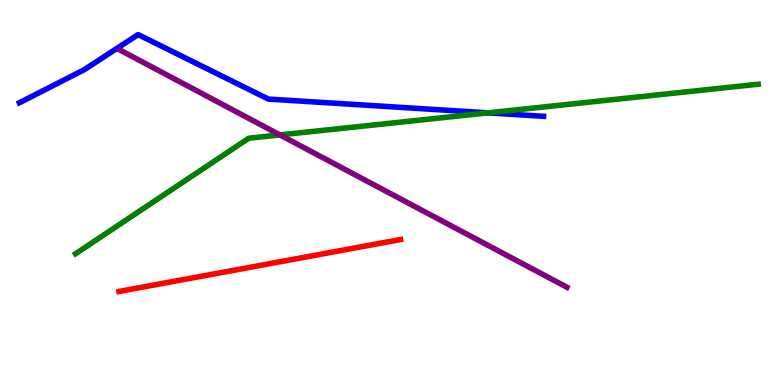[{'lines': ['blue', 'red'], 'intersections': []}, {'lines': ['green', 'red'], 'intersections': []}, {'lines': ['purple', 'red'], 'intersections': []}, {'lines': ['blue', 'green'], 'intersections': [{'x': 6.3, 'y': 7.07}]}, {'lines': ['blue', 'purple'], 'intersections': []}, {'lines': ['green', 'purple'], 'intersections': [{'x': 3.61, 'y': 6.5}]}]